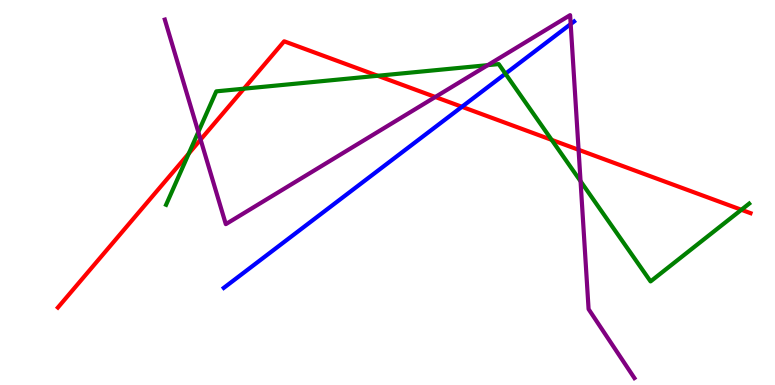[{'lines': ['blue', 'red'], 'intersections': [{'x': 5.96, 'y': 7.23}]}, {'lines': ['green', 'red'], 'intersections': [{'x': 2.44, 'y': 6.01}, {'x': 3.15, 'y': 7.7}, {'x': 4.87, 'y': 8.03}, {'x': 7.12, 'y': 6.37}, {'x': 9.57, 'y': 4.55}]}, {'lines': ['purple', 'red'], 'intersections': [{'x': 2.59, 'y': 6.37}, {'x': 5.62, 'y': 7.48}, {'x': 7.47, 'y': 6.11}]}, {'lines': ['blue', 'green'], 'intersections': [{'x': 6.52, 'y': 8.09}]}, {'lines': ['blue', 'purple'], 'intersections': [{'x': 7.36, 'y': 9.37}]}, {'lines': ['green', 'purple'], 'intersections': [{'x': 2.56, 'y': 6.57}, {'x': 6.29, 'y': 8.31}, {'x': 7.49, 'y': 5.29}]}]